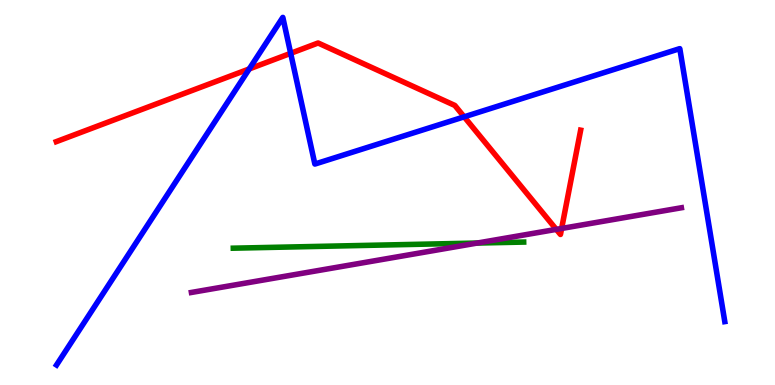[{'lines': ['blue', 'red'], 'intersections': [{'x': 3.22, 'y': 8.21}, {'x': 3.75, 'y': 8.61}, {'x': 5.99, 'y': 6.97}]}, {'lines': ['green', 'red'], 'intersections': []}, {'lines': ['purple', 'red'], 'intersections': [{'x': 7.18, 'y': 4.04}, {'x': 7.25, 'y': 4.07}]}, {'lines': ['blue', 'green'], 'intersections': []}, {'lines': ['blue', 'purple'], 'intersections': []}, {'lines': ['green', 'purple'], 'intersections': [{'x': 6.16, 'y': 3.69}]}]